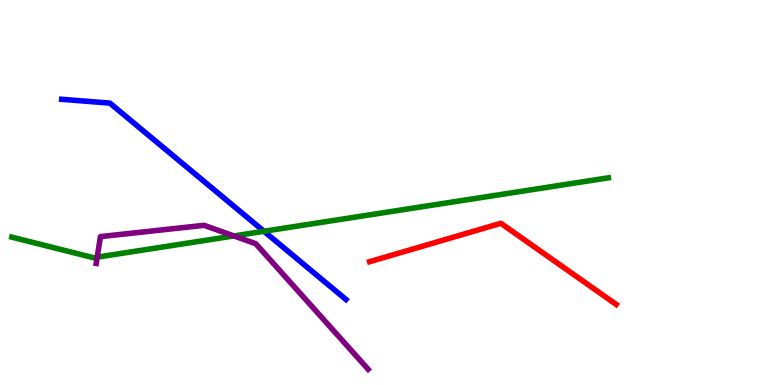[{'lines': ['blue', 'red'], 'intersections': []}, {'lines': ['green', 'red'], 'intersections': []}, {'lines': ['purple', 'red'], 'intersections': []}, {'lines': ['blue', 'green'], 'intersections': [{'x': 3.41, 'y': 3.99}]}, {'lines': ['blue', 'purple'], 'intersections': []}, {'lines': ['green', 'purple'], 'intersections': [{'x': 1.25, 'y': 3.32}, {'x': 3.02, 'y': 3.87}]}]